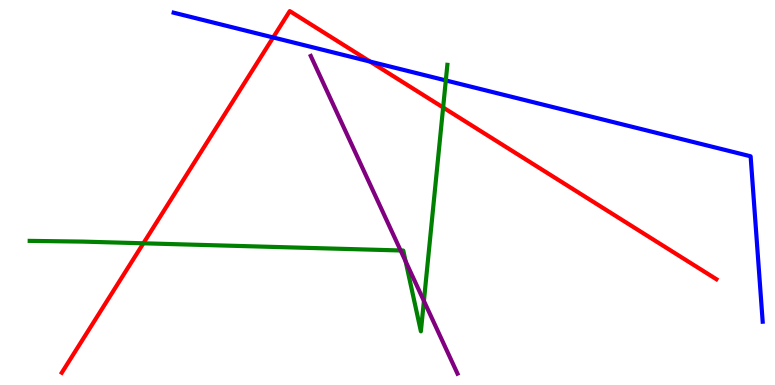[{'lines': ['blue', 'red'], 'intersections': [{'x': 3.52, 'y': 9.03}, {'x': 4.77, 'y': 8.4}]}, {'lines': ['green', 'red'], 'intersections': [{'x': 1.85, 'y': 3.68}, {'x': 5.72, 'y': 7.21}]}, {'lines': ['purple', 'red'], 'intersections': []}, {'lines': ['blue', 'green'], 'intersections': [{'x': 5.75, 'y': 7.91}]}, {'lines': ['blue', 'purple'], 'intersections': []}, {'lines': ['green', 'purple'], 'intersections': [{'x': 5.17, 'y': 3.49}, {'x': 5.23, 'y': 3.21}, {'x': 5.47, 'y': 2.18}]}]